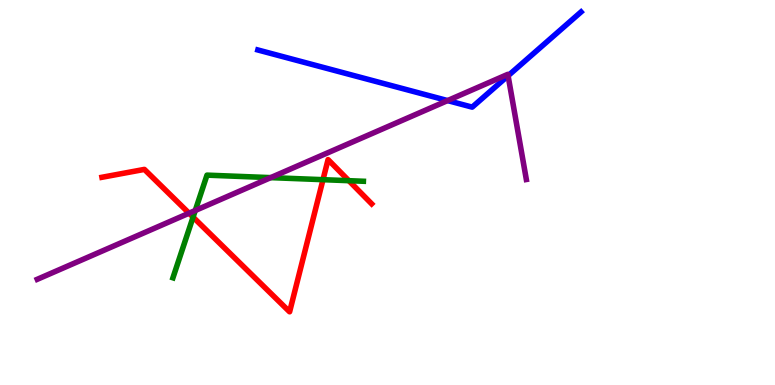[{'lines': ['blue', 'red'], 'intersections': []}, {'lines': ['green', 'red'], 'intersections': [{'x': 2.49, 'y': 4.36}, {'x': 4.17, 'y': 5.33}, {'x': 4.5, 'y': 5.31}]}, {'lines': ['purple', 'red'], 'intersections': [{'x': 2.44, 'y': 4.46}]}, {'lines': ['blue', 'green'], 'intersections': []}, {'lines': ['blue', 'purple'], 'intersections': [{'x': 5.78, 'y': 7.39}, {'x': 6.56, 'y': 8.03}]}, {'lines': ['green', 'purple'], 'intersections': [{'x': 2.52, 'y': 4.53}, {'x': 3.49, 'y': 5.39}]}]